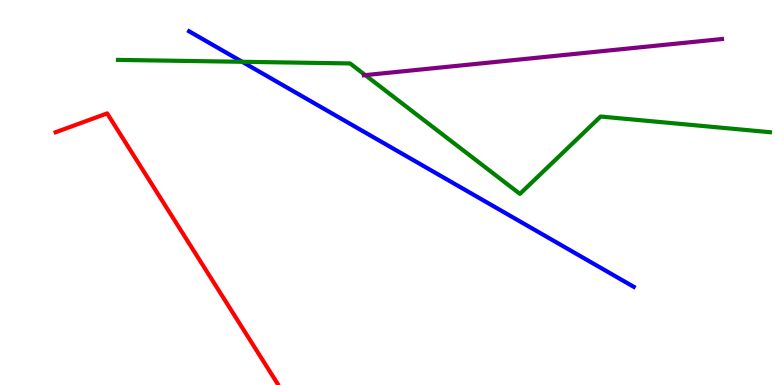[{'lines': ['blue', 'red'], 'intersections': []}, {'lines': ['green', 'red'], 'intersections': []}, {'lines': ['purple', 'red'], 'intersections': []}, {'lines': ['blue', 'green'], 'intersections': [{'x': 3.12, 'y': 8.4}]}, {'lines': ['blue', 'purple'], 'intersections': []}, {'lines': ['green', 'purple'], 'intersections': [{'x': 4.71, 'y': 8.05}]}]